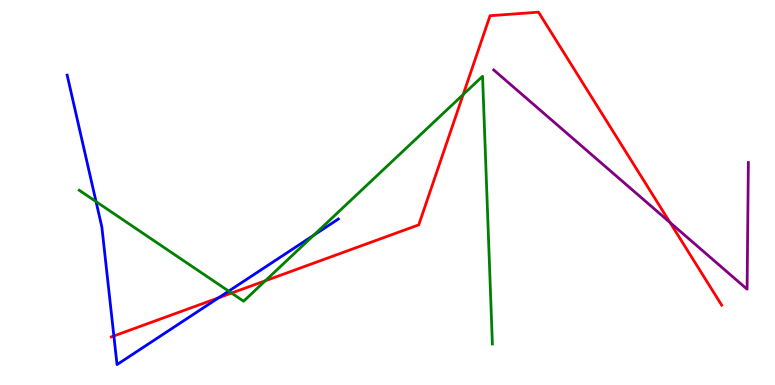[{'lines': ['blue', 'red'], 'intersections': [{'x': 1.47, 'y': 1.27}, {'x': 2.82, 'y': 2.26}]}, {'lines': ['green', 'red'], 'intersections': [{'x': 2.99, 'y': 2.39}, {'x': 3.42, 'y': 2.71}, {'x': 5.98, 'y': 7.54}]}, {'lines': ['purple', 'red'], 'intersections': [{'x': 8.65, 'y': 4.22}]}, {'lines': ['blue', 'green'], 'intersections': [{'x': 1.24, 'y': 4.76}, {'x': 2.95, 'y': 2.44}, {'x': 4.05, 'y': 3.89}]}, {'lines': ['blue', 'purple'], 'intersections': []}, {'lines': ['green', 'purple'], 'intersections': []}]